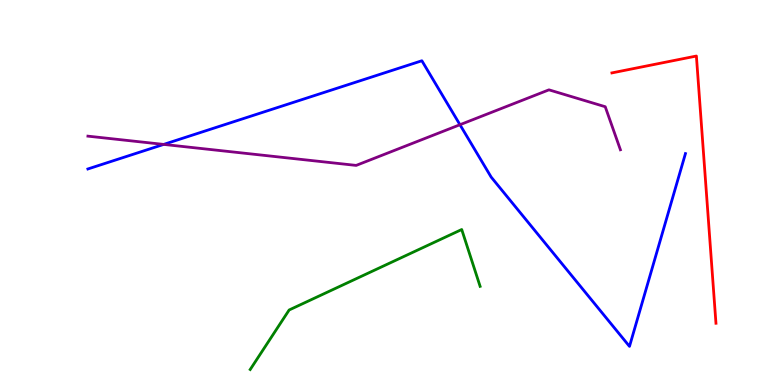[{'lines': ['blue', 'red'], 'intersections': []}, {'lines': ['green', 'red'], 'intersections': []}, {'lines': ['purple', 'red'], 'intersections': []}, {'lines': ['blue', 'green'], 'intersections': []}, {'lines': ['blue', 'purple'], 'intersections': [{'x': 2.11, 'y': 6.25}, {'x': 5.94, 'y': 6.76}]}, {'lines': ['green', 'purple'], 'intersections': []}]